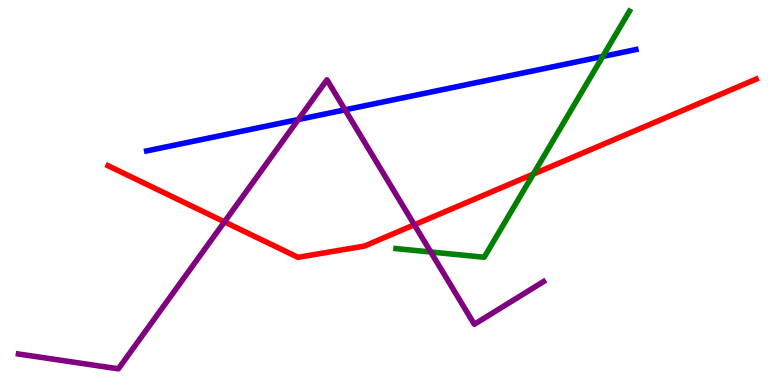[{'lines': ['blue', 'red'], 'intersections': []}, {'lines': ['green', 'red'], 'intersections': [{'x': 6.88, 'y': 5.48}]}, {'lines': ['purple', 'red'], 'intersections': [{'x': 2.9, 'y': 4.24}, {'x': 5.35, 'y': 4.16}]}, {'lines': ['blue', 'green'], 'intersections': [{'x': 7.78, 'y': 8.53}]}, {'lines': ['blue', 'purple'], 'intersections': [{'x': 3.85, 'y': 6.9}, {'x': 4.45, 'y': 7.15}]}, {'lines': ['green', 'purple'], 'intersections': [{'x': 5.56, 'y': 3.45}]}]